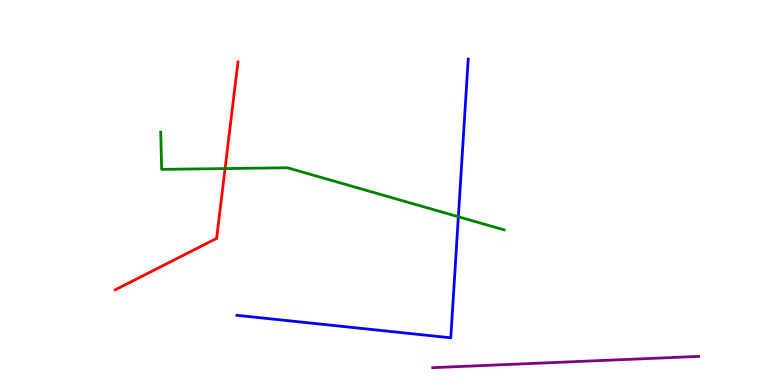[{'lines': ['blue', 'red'], 'intersections': []}, {'lines': ['green', 'red'], 'intersections': [{'x': 2.9, 'y': 5.62}]}, {'lines': ['purple', 'red'], 'intersections': []}, {'lines': ['blue', 'green'], 'intersections': [{'x': 5.91, 'y': 4.37}]}, {'lines': ['blue', 'purple'], 'intersections': []}, {'lines': ['green', 'purple'], 'intersections': []}]